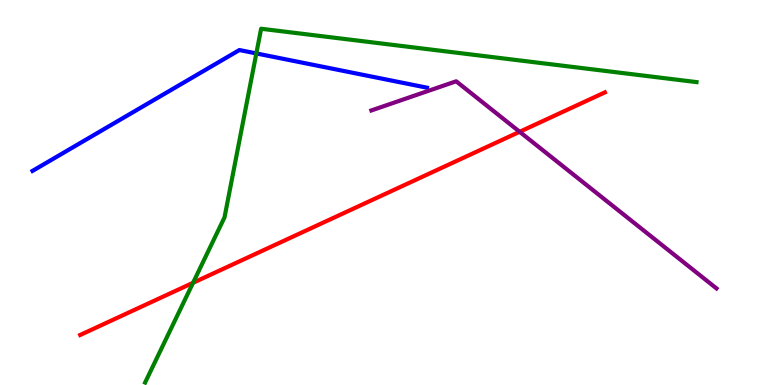[{'lines': ['blue', 'red'], 'intersections': []}, {'lines': ['green', 'red'], 'intersections': [{'x': 2.49, 'y': 2.65}]}, {'lines': ['purple', 'red'], 'intersections': [{'x': 6.71, 'y': 6.58}]}, {'lines': ['blue', 'green'], 'intersections': [{'x': 3.31, 'y': 8.61}]}, {'lines': ['blue', 'purple'], 'intersections': []}, {'lines': ['green', 'purple'], 'intersections': []}]